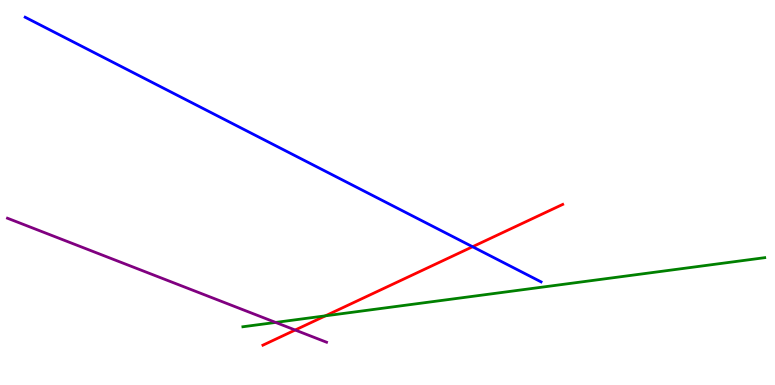[{'lines': ['blue', 'red'], 'intersections': [{'x': 6.1, 'y': 3.59}]}, {'lines': ['green', 'red'], 'intersections': [{'x': 4.2, 'y': 1.8}]}, {'lines': ['purple', 'red'], 'intersections': [{'x': 3.81, 'y': 1.43}]}, {'lines': ['blue', 'green'], 'intersections': []}, {'lines': ['blue', 'purple'], 'intersections': []}, {'lines': ['green', 'purple'], 'intersections': [{'x': 3.56, 'y': 1.63}]}]